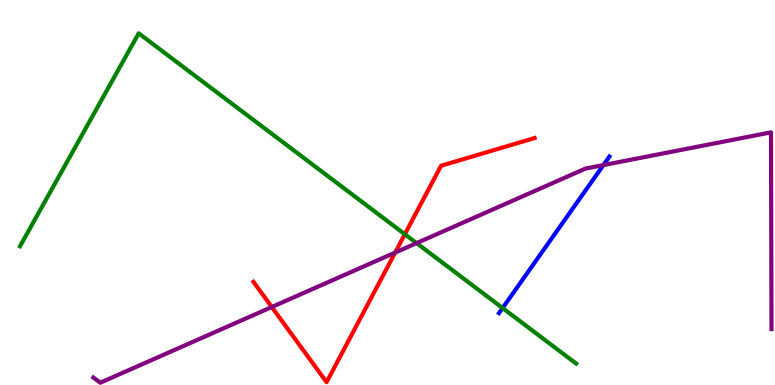[{'lines': ['blue', 'red'], 'intersections': []}, {'lines': ['green', 'red'], 'intersections': [{'x': 5.22, 'y': 3.92}]}, {'lines': ['purple', 'red'], 'intersections': [{'x': 3.51, 'y': 2.03}, {'x': 5.1, 'y': 3.44}]}, {'lines': ['blue', 'green'], 'intersections': [{'x': 6.49, 'y': 2.0}]}, {'lines': ['blue', 'purple'], 'intersections': [{'x': 7.79, 'y': 5.71}]}, {'lines': ['green', 'purple'], 'intersections': [{'x': 5.38, 'y': 3.69}]}]